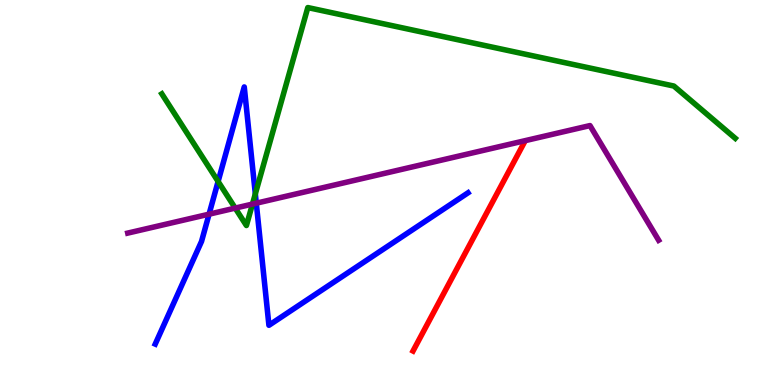[{'lines': ['blue', 'red'], 'intersections': []}, {'lines': ['green', 'red'], 'intersections': []}, {'lines': ['purple', 'red'], 'intersections': []}, {'lines': ['blue', 'green'], 'intersections': [{'x': 2.81, 'y': 5.29}, {'x': 3.29, 'y': 4.96}]}, {'lines': ['blue', 'purple'], 'intersections': [{'x': 2.7, 'y': 4.44}, {'x': 3.31, 'y': 4.72}]}, {'lines': ['green', 'purple'], 'intersections': [{'x': 3.03, 'y': 4.59}, {'x': 3.26, 'y': 4.7}]}]